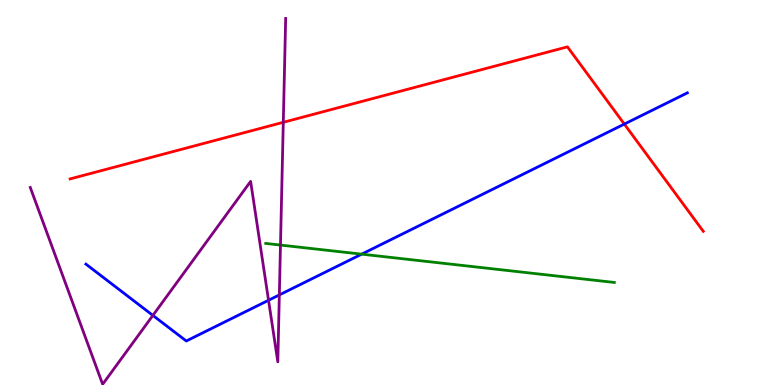[{'lines': ['blue', 'red'], 'intersections': [{'x': 8.06, 'y': 6.78}]}, {'lines': ['green', 'red'], 'intersections': []}, {'lines': ['purple', 'red'], 'intersections': [{'x': 3.66, 'y': 6.82}]}, {'lines': ['blue', 'green'], 'intersections': [{'x': 4.67, 'y': 3.4}]}, {'lines': ['blue', 'purple'], 'intersections': [{'x': 1.97, 'y': 1.81}, {'x': 3.46, 'y': 2.2}, {'x': 3.6, 'y': 2.34}]}, {'lines': ['green', 'purple'], 'intersections': [{'x': 3.62, 'y': 3.63}]}]